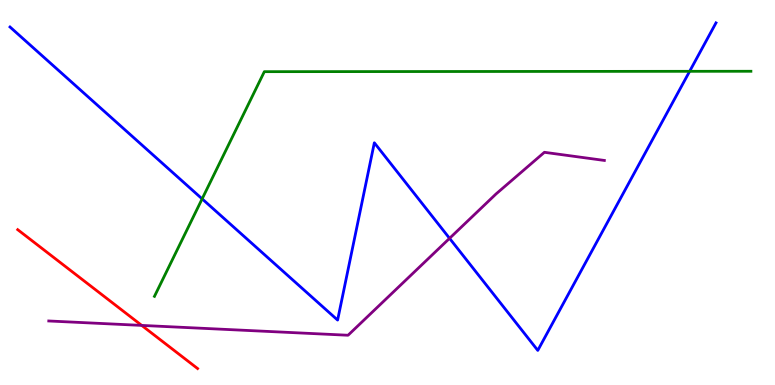[{'lines': ['blue', 'red'], 'intersections': []}, {'lines': ['green', 'red'], 'intersections': []}, {'lines': ['purple', 'red'], 'intersections': [{'x': 1.83, 'y': 1.55}]}, {'lines': ['blue', 'green'], 'intersections': [{'x': 2.61, 'y': 4.83}, {'x': 8.9, 'y': 8.15}]}, {'lines': ['blue', 'purple'], 'intersections': [{'x': 5.8, 'y': 3.81}]}, {'lines': ['green', 'purple'], 'intersections': []}]